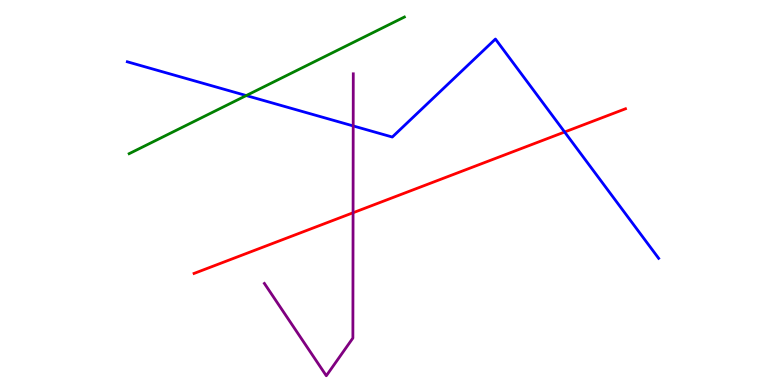[{'lines': ['blue', 'red'], 'intersections': [{'x': 7.29, 'y': 6.57}]}, {'lines': ['green', 'red'], 'intersections': []}, {'lines': ['purple', 'red'], 'intersections': [{'x': 4.56, 'y': 4.47}]}, {'lines': ['blue', 'green'], 'intersections': [{'x': 3.18, 'y': 7.52}]}, {'lines': ['blue', 'purple'], 'intersections': [{'x': 4.56, 'y': 6.73}]}, {'lines': ['green', 'purple'], 'intersections': []}]